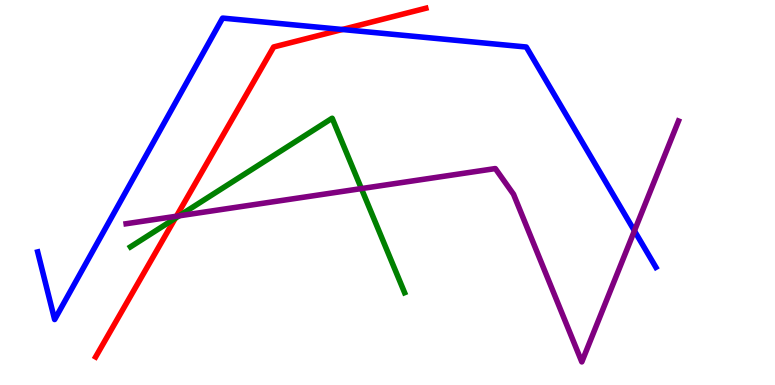[{'lines': ['blue', 'red'], 'intersections': [{'x': 4.42, 'y': 9.23}]}, {'lines': ['green', 'red'], 'intersections': [{'x': 2.26, 'y': 4.33}]}, {'lines': ['purple', 'red'], 'intersections': [{'x': 2.28, 'y': 4.38}]}, {'lines': ['blue', 'green'], 'intersections': []}, {'lines': ['blue', 'purple'], 'intersections': [{'x': 8.19, 'y': 4.0}]}, {'lines': ['green', 'purple'], 'intersections': [{'x': 2.31, 'y': 4.39}, {'x': 4.66, 'y': 5.1}]}]